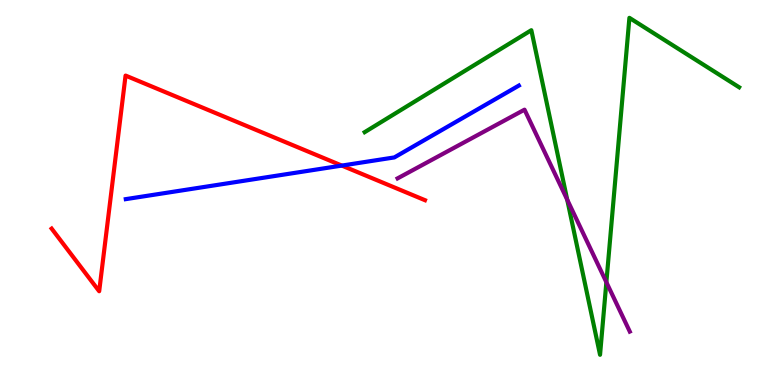[{'lines': ['blue', 'red'], 'intersections': [{'x': 4.41, 'y': 5.7}]}, {'lines': ['green', 'red'], 'intersections': []}, {'lines': ['purple', 'red'], 'intersections': []}, {'lines': ['blue', 'green'], 'intersections': []}, {'lines': ['blue', 'purple'], 'intersections': []}, {'lines': ['green', 'purple'], 'intersections': [{'x': 7.32, 'y': 4.81}, {'x': 7.82, 'y': 2.67}]}]